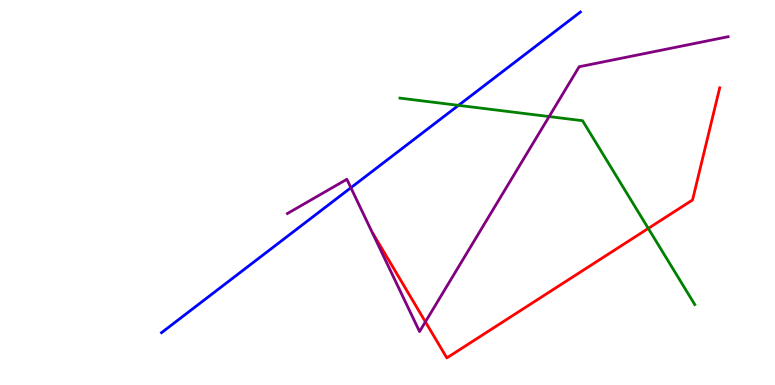[{'lines': ['blue', 'red'], 'intersections': []}, {'lines': ['green', 'red'], 'intersections': [{'x': 8.37, 'y': 4.07}]}, {'lines': ['purple', 'red'], 'intersections': [{'x': 5.49, 'y': 1.64}]}, {'lines': ['blue', 'green'], 'intersections': [{'x': 5.92, 'y': 7.26}]}, {'lines': ['blue', 'purple'], 'intersections': [{'x': 4.53, 'y': 5.12}]}, {'lines': ['green', 'purple'], 'intersections': [{'x': 7.09, 'y': 6.97}]}]